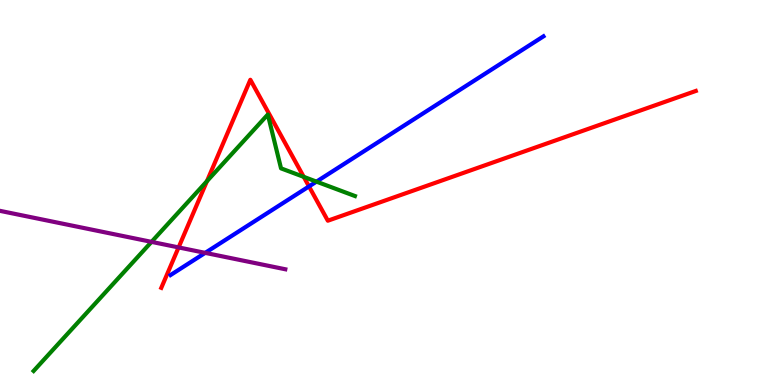[{'lines': ['blue', 'red'], 'intersections': [{'x': 3.99, 'y': 5.16}]}, {'lines': ['green', 'red'], 'intersections': [{'x': 2.67, 'y': 5.29}, {'x': 3.92, 'y': 5.41}]}, {'lines': ['purple', 'red'], 'intersections': [{'x': 2.3, 'y': 3.57}]}, {'lines': ['blue', 'green'], 'intersections': [{'x': 4.08, 'y': 5.28}]}, {'lines': ['blue', 'purple'], 'intersections': [{'x': 2.65, 'y': 3.43}]}, {'lines': ['green', 'purple'], 'intersections': [{'x': 1.96, 'y': 3.72}]}]